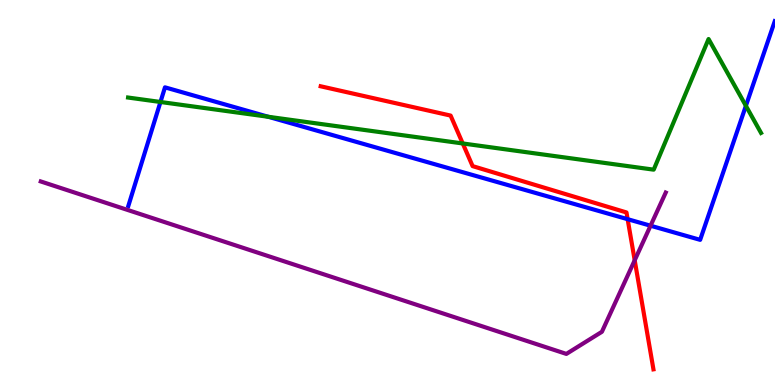[{'lines': ['blue', 'red'], 'intersections': [{'x': 8.1, 'y': 4.31}]}, {'lines': ['green', 'red'], 'intersections': [{'x': 5.97, 'y': 6.27}]}, {'lines': ['purple', 'red'], 'intersections': [{'x': 8.19, 'y': 3.24}]}, {'lines': ['blue', 'green'], 'intersections': [{'x': 2.07, 'y': 7.35}, {'x': 3.46, 'y': 6.97}, {'x': 9.62, 'y': 7.25}]}, {'lines': ['blue', 'purple'], 'intersections': [{'x': 8.39, 'y': 4.14}]}, {'lines': ['green', 'purple'], 'intersections': []}]